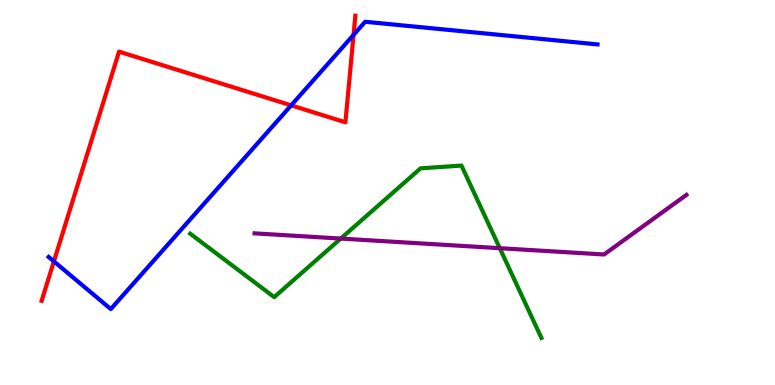[{'lines': ['blue', 'red'], 'intersections': [{'x': 0.695, 'y': 3.21}, {'x': 3.76, 'y': 7.26}, {'x': 4.56, 'y': 9.09}]}, {'lines': ['green', 'red'], 'intersections': []}, {'lines': ['purple', 'red'], 'intersections': []}, {'lines': ['blue', 'green'], 'intersections': []}, {'lines': ['blue', 'purple'], 'intersections': []}, {'lines': ['green', 'purple'], 'intersections': [{'x': 4.4, 'y': 3.8}, {'x': 6.45, 'y': 3.55}]}]